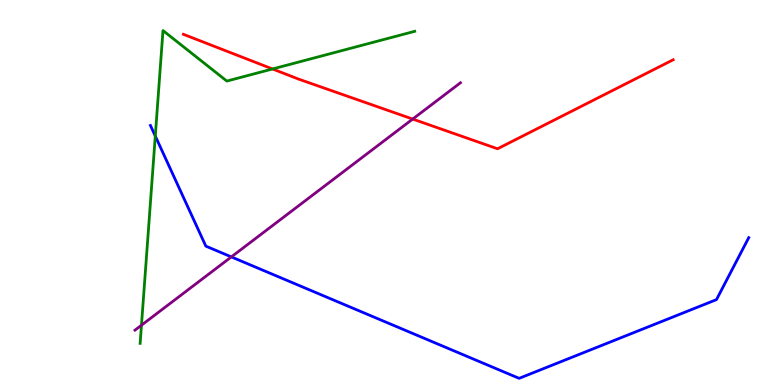[{'lines': ['blue', 'red'], 'intersections': []}, {'lines': ['green', 'red'], 'intersections': [{'x': 3.52, 'y': 8.21}]}, {'lines': ['purple', 'red'], 'intersections': [{'x': 5.33, 'y': 6.91}]}, {'lines': ['blue', 'green'], 'intersections': [{'x': 2.0, 'y': 6.47}]}, {'lines': ['blue', 'purple'], 'intersections': [{'x': 2.99, 'y': 3.33}]}, {'lines': ['green', 'purple'], 'intersections': [{'x': 1.83, 'y': 1.55}]}]